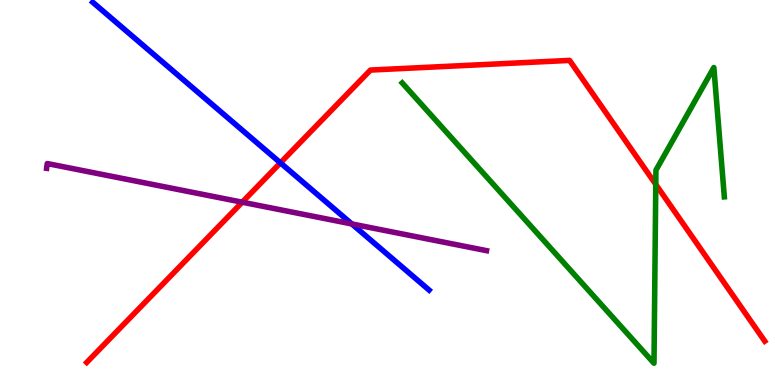[{'lines': ['blue', 'red'], 'intersections': [{'x': 3.62, 'y': 5.77}]}, {'lines': ['green', 'red'], 'intersections': [{'x': 8.46, 'y': 5.21}]}, {'lines': ['purple', 'red'], 'intersections': [{'x': 3.13, 'y': 4.75}]}, {'lines': ['blue', 'green'], 'intersections': []}, {'lines': ['blue', 'purple'], 'intersections': [{'x': 4.54, 'y': 4.18}]}, {'lines': ['green', 'purple'], 'intersections': []}]